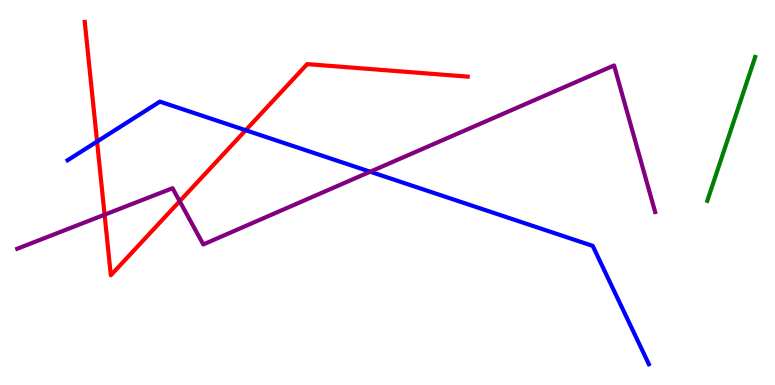[{'lines': ['blue', 'red'], 'intersections': [{'x': 1.25, 'y': 6.32}, {'x': 3.17, 'y': 6.62}]}, {'lines': ['green', 'red'], 'intersections': []}, {'lines': ['purple', 'red'], 'intersections': [{'x': 1.35, 'y': 4.42}, {'x': 2.32, 'y': 4.77}]}, {'lines': ['blue', 'green'], 'intersections': []}, {'lines': ['blue', 'purple'], 'intersections': [{'x': 4.78, 'y': 5.54}]}, {'lines': ['green', 'purple'], 'intersections': []}]